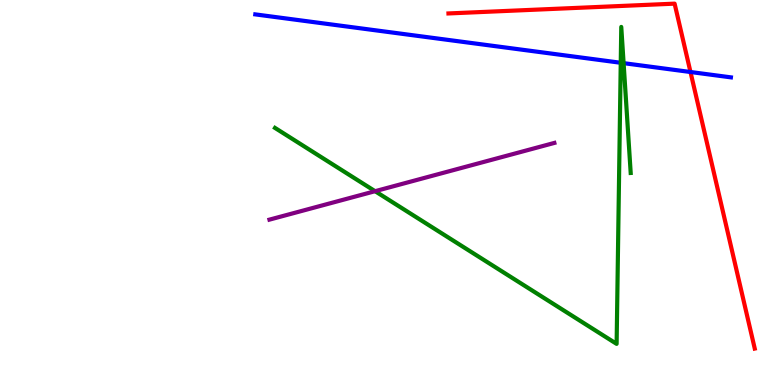[{'lines': ['blue', 'red'], 'intersections': [{'x': 8.91, 'y': 8.13}]}, {'lines': ['green', 'red'], 'intersections': []}, {'lines': ['purple', 'red'], 'intersections': []}, {'lines': ['blue', 'green'], 'intersections': [{'x': 8.01, 'y': 8.37}, {'x': 8.05, 'y': 8.36}]}, {'lines': ['blue', 'purple'], 'intersections': []}, {'lines': ['green', 'purple'], 'intersections': [{'x': 4.84, 'y': 5.03}]}]